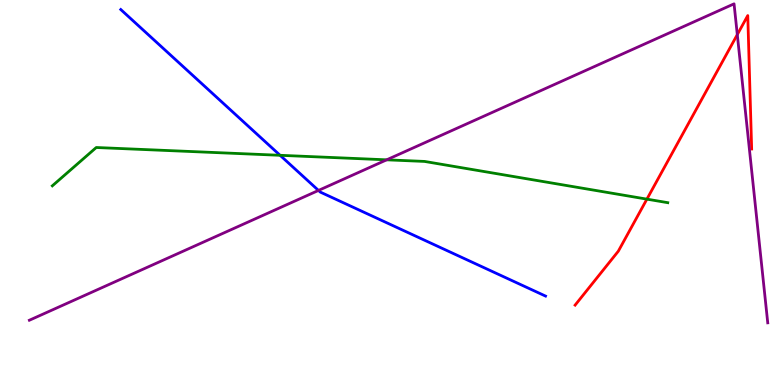[{'lines': ['blue', 'red'], 'intersections': []}, {'lines': ['green', 'red'], 'intersections': [{'x': 8.35, 'y': 4.83}]}, {'lines': ['purple', 'red'], 'intersections': [{'x': 9.51, 'y': 9.1}]}, {'lines': ['blue', 'green'], 'intersections': [{'x': 3.61, 'y': 5.97}]}, {'lines': ['blue', 'purple'], 'intersections': [{'x': 4.11, 'y': 5.05}]}, {'lines': ['green', 'purple'], 'intersections': [{'x': 4.99, 'y': 5.85}]}]